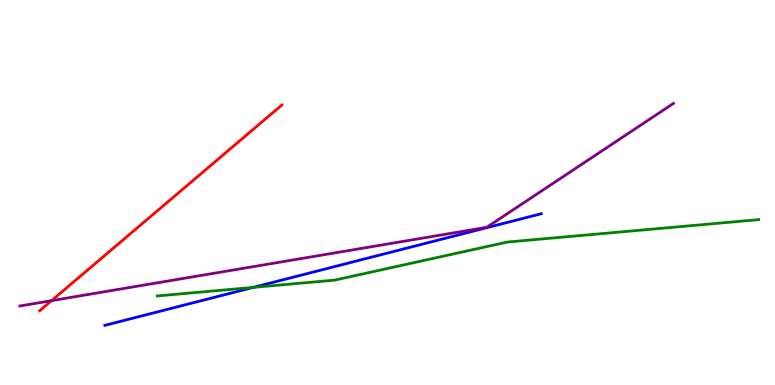[{'lines': ['blue', 'red'], 'intersections': []}, {'lines': ['green', 'red'], 'intersections': []}, {'lines': ['purple', 'red'], 'intersections': [{'x': 0.665, 'y': 2.19}]}, {'lines': ['blue', 'green'], 'intersections': [{'x': 3.27, 'y': 2.54}]}, {'lines': ['blue', 'purple'], 'intersections': []}, {'lines': ['green', 'purple'], 'intersections': []}]